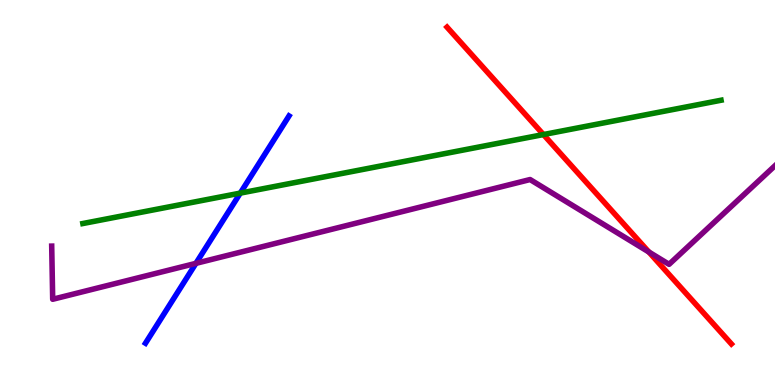[{'lines': ['blue', 'red'], 'intersections': []}, {'lines': ['green', 'red'], 'intersections': [{'x': 7.01, 'y': 6.51}]}, {'lines': ['purple', 'red'], 'intersections': [{'x': 8.37, 'y': 3.45}]}, {'lines': ['blue', 'green'], 'intersections': [{'x': 3.1, 'y': 4.98}]}, {'lines': ['blue', 'purple'], 'intersections': [{'x': 2.53, 'y': 3.16}]}, {'lines': ['green', 'purple'], 'intersections': []}]